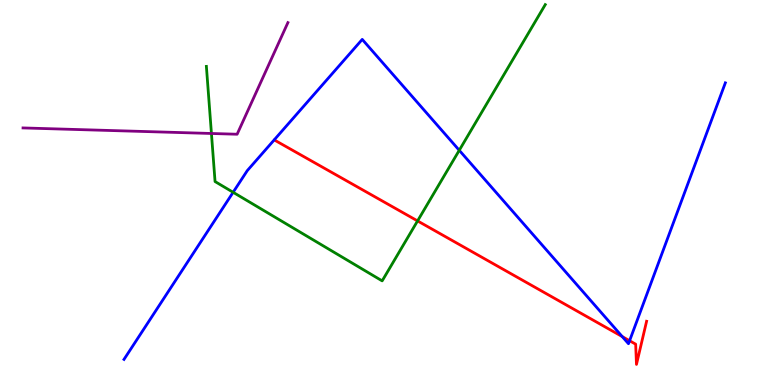[{'lines': ['blue', 'red'], 'intersections': [{'x': 8.03, 'y': 1.26}, {'x': 8.12, 'y': 1.15}]}, {'lines': ['green', 'red'], 'intersections': [{'x': 5.39, 'y': 4.26}]}, {'lines': ['purple', 'red'], 'intersections': []}, {'lines': ['blue', 'green'], 'intersections': [{'x': 3.01, 'y': 5.01}, {'x': 5.93, 'y': 6.1}]}, {'lines': ['blue', 'purple'], 'intersections': []}, {'lines': ['green', 'purple'], 'intersections': [{'x': 2.73, 'y': 6.53}]}]